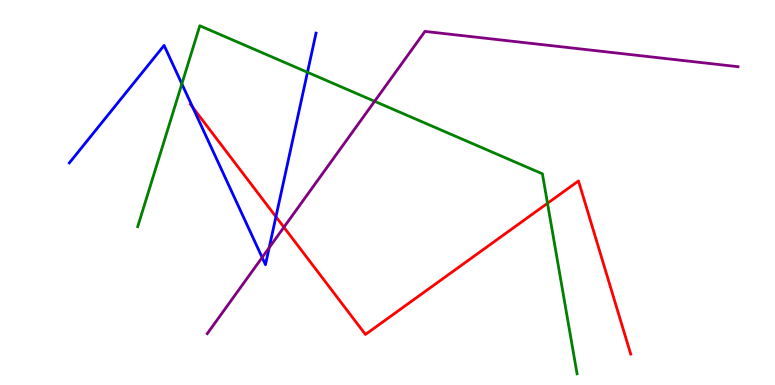[{'lines': ['blue', 'red'], 'intersections': [{'x': 2.49, 'y': 7.21}, {'x': 3.56, 'y': 4.37}]}, {'lines': ['green', 'red'], 'intersections': [{'x': 7.06, 'y': 4.72}]}, {'lines': ['purple', 'red'], 'intersections': [{'x': 3.66, 'y': 4.1}]}, {'lines': ['blue', 'green'], 'intersections': [{'x': 2.35, 'y': 7.82}, {'x': 3.97, 'y': 8.12}]}, {'lines': ['blue', 'purple'], 'intersections': [{'x': 3.38, 'y': 3.31}, {'x': 3.47, 'y': 3.57}]}, {'lines': ['green', 'purple'], 'intersections': [{'x': 4.83, 'y': 7.37}]}]